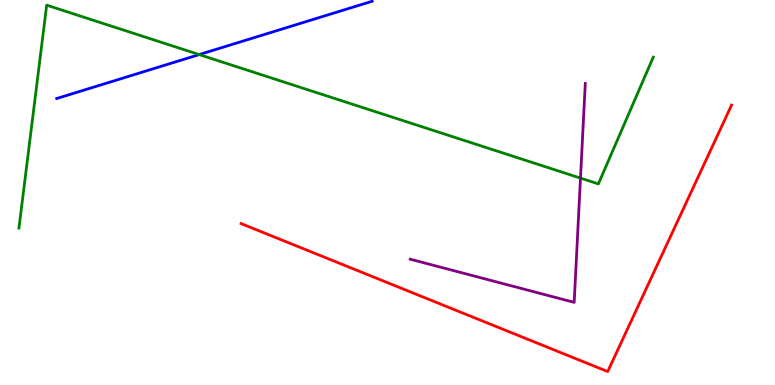[{'lines': ['blue', 'red'], 'intersections': []}, {'lines': ['green', 'red'], 'intersections': []}, {'lines': ['purple', 'red'], 'intersections': []}, {'lines': ['blue', 'green'], 'intersections': [{'x': 2.57, 'y': 8.58}]}, {'lines': ['blue', 'purple'], 'intersections': []}, {'lines': ['green', 'purple'], 'intersections': [{'x': 7.49, 'y': 5.37}]}]